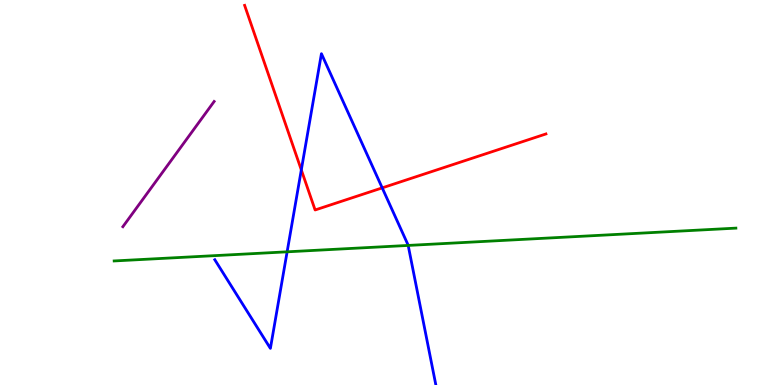[{'lines': ['blue', 'red'], 'intersections': [{'x': 3.89, 'y': 5.59}, {'x': 4.93, 'y': 5.12}]}, {'lines': ['green', 'red'], 'intersections': []}, {'lines': ['purple', 'red'], 'intersections': []}, {'lines': ['blue', 'green'], 'intersections': [{'x': 3.7, 'y': 3.46}, {'x': 5.27, 'y': 3.63}]}, {'lines': ['blue', 'purple'], 'intersections': []}, {'lines': ['green', 'purple'], 'intersections': []}]